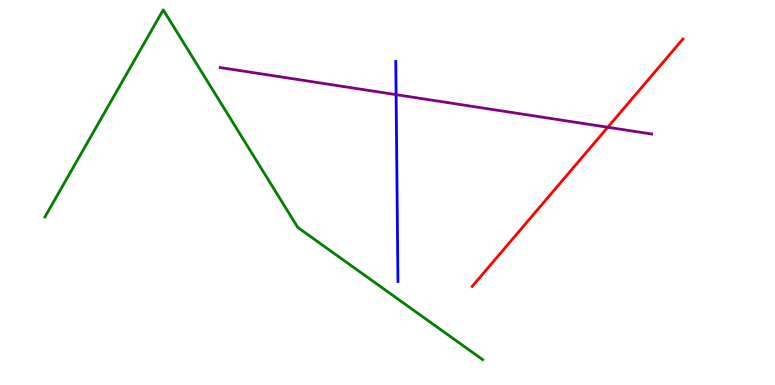[{'lines': ['blue', 'red'], 'intersections': []}, {'lines': ['green', 'red'], 'intersections': []}, {'lines': ['purple', 'red'], 'intersections': [{'x': 7.84, 'y': 6.69}]}, {'lines': ['blue', 'green'], 'intersections': []}, {'lines': ['blue', 'purple'], 'intersections': [{'x': 5.11, 'y': 7.54}]}, {'lines': ['green', 'purple'], 'intersections': []}]